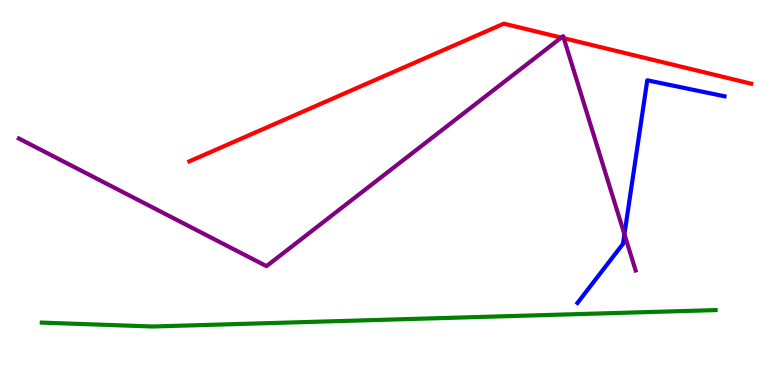[{'lines': ['blue', 'red'], 'intersections': []}, {'lines': ['green', 'red'], 'intersections': []}, {'lines': ['purple', 'red'], 'intersections': [{'x': 7.24, 'y': 9.02}, {'x': 7.27, 'y': 9.01}]}, {'lines': ['blue', 'green'], 'intersections': []}, {'lines': ['blue', 'purple'], 'intersections': [{'x': 8.06, 'y': 3.92}]}, {'lines': ['green', 'purple'], 'intersections': []}]